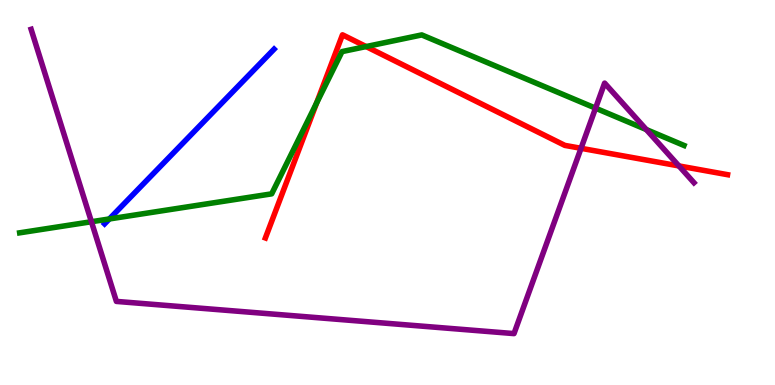[{'lines': ['blue', 'red'], 'intersections': []}, {'lines': ['green', 'red'], 'intersections': [{'x': 4.08, 'y': 7.32}, {'x': 4.72, 'y': 8.79}]}, {'lines': ['purple', 'red'], 'intersections': [{'x': 7.5, 'y': 6.15}, {'x': 8.76, 'y': 5.69}]}, {'lines': ['blue', 'green'], 'intersections': [{'x': 1.41, 'y': 4.31}]}, {'lines': ['blue', 'purple'], 'intersections': []}, {'lines': ['green', 'purple'], 'intersections': [{'x': 1.18, 'y': 4.24}, {'x': 7.68, 'y': 7.19}, {'x': 8.34, 'y': 6.64}]}]